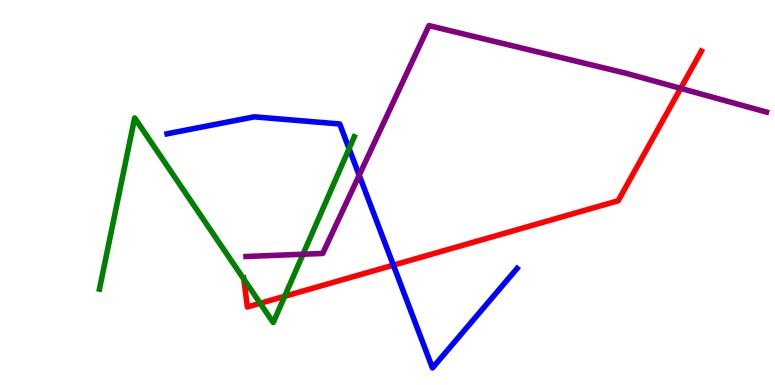[{'lines': ['blue', 'red'], 'intersections': [{'x': 5.08, 'y': 3.11}]}, {'lines': ['green', 'red'], 'intersections': [{'x': 3.15, 'y': 2.75}, {'x': 3.36, 'y': 2.12}, {'x': 3.67, 'y': 2.3}]}, {'lines': ['purple', 'red'], 'intersections': [{'x': 8.78, 'y': 7.7}]}, {'lines': ['blue', 'green'], 'intersections': [{'x': 4.5, 'y': 6.14}]}, {'lines': ['blue', 'purple'], 'intersections': [{'x': 4.63, 'y': 5.45}]}, {'lines': ['green', 'purple'], 'intersections': [{'x': 3.91, 'y': 3.4}]}]